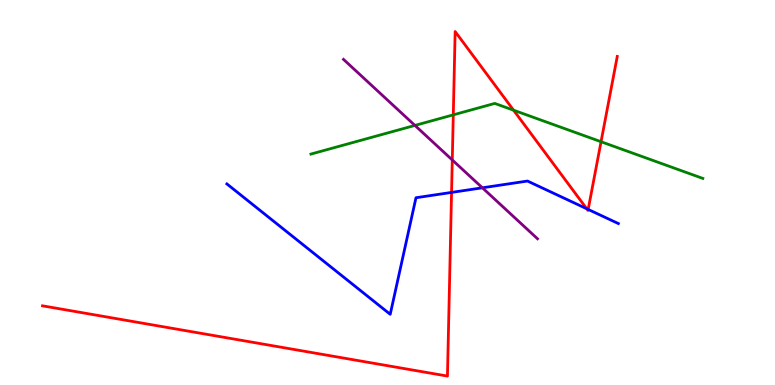[{'lines': ['blue', 'red'], 'intersections': [{'x': 5.83, 'y': 5.0}, {'x': 7.57, 'y': 4.58}, {'x': 7.59, 'y': 4.56}]}, {'lines': ['green', 'red'], 'intersections': [{'x': 5.85, 'y': 7.02}, {'x': 6.63, 'y': 7.14}, {'x': 7.76, 'y': 6.32}]}, {'lines': ['purple', 'red'], 'intersections': [{'x': 5.84, 'y': 5.85}]}, {'lines': ['blue', 'green'], 'intersections': []}, {'lines': ['blue', 'purple'], 'intersections': [{'x': 6.22, 'y': 5.12}]}, {'lines': ['green', 'purple'], 'intersections': [{'x': 5.35, 'y': 6.74}]}]